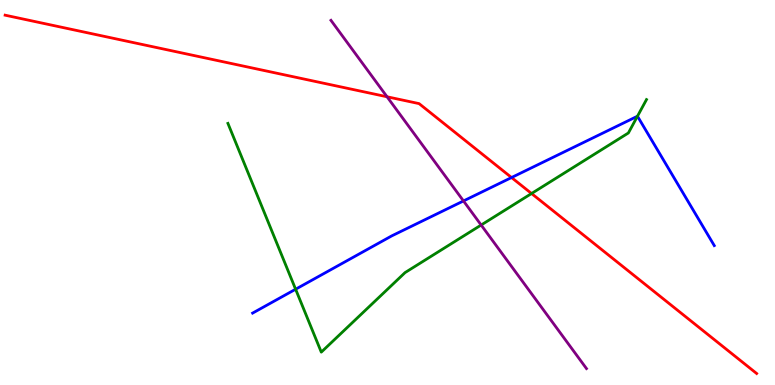[{'lines': ['blue', 'red'], 'intersections': [{'x': 6.6, 'y': 5.39}]}, {'lines': ['green', 'red'], 'intersections': [{'x': 6.86, 'y': 4.97}]}, {'lines': ['purple', 'red'], 'intersections': [{'x': 4.99, 'y': 7.49}]}, {'lines': ['blue', 'green'], 'intersections': [{'x': 3.81, 'y': 2.49}, {'x': 8.23, 'y': 6.98}]}, {'lines': ['blue', 'purple'], 'intersections': [{'x': 5.98, 'y': 4.78}]}, {'lines': ['green', 'purple'], 'intersections': [{'x': 6.21, 'y': 4.16}]}]